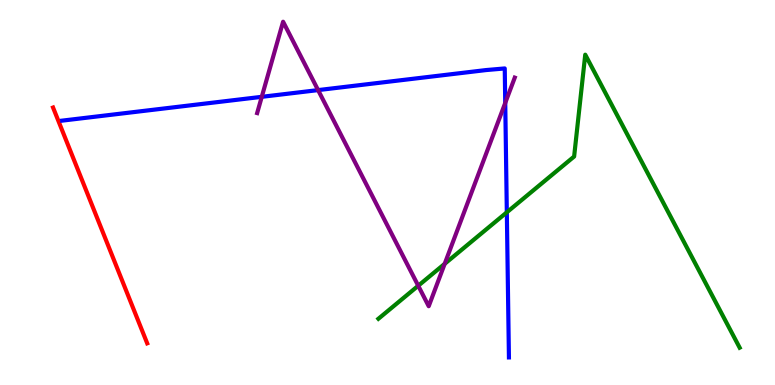[{'lines': ['blue', 'red'], 'intersections': []}, {'lines': ['green', 'red'], 'intersections': []}, {'lines': ['purple', 'red'], 'intersections': []}, {'lines': ['blue', 'green'], 'intersections': [{'x': 6.54, 'y': 4.49}]}, {'lines': ['blue', 'purple'], 'intersections': [{'x': 3.38, 'y': 7.49}, {'x': 4.1, 'y': 7.66}, {'x': 6.52, 'y': 7.33}]}, {'lines': ['green', 'purple'], 'intersections': [{'x': 5.4, 'y': 2.58}, {'x': 5.74, 'y': 3.15}]}]